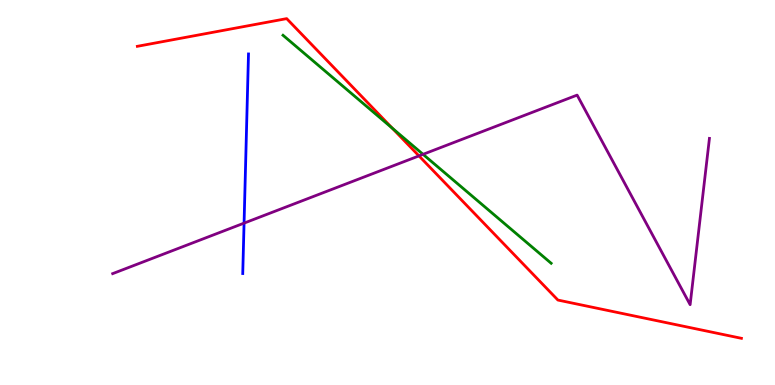[{'lines': ['blue', 'red'], 'intersections': []}, {'lines': ['green', 'red'], 'intersections': [{'x': 5.06, 'y': 6.67}]}, {'lines': ['purple', 'red'], 'intersections': [{'x': 5.41, 'y': 5.95}]}, {'lines': ['blue', 'green'], 'intersections': []}, {'lines': ['blue', 'purple'], 'intersections': [{'x': 3.15, 'y': 4.2}]}, {'lines': ['green', 'purple'], 'intersections': [{'x': 5.46, 'y': 5.99}]}]